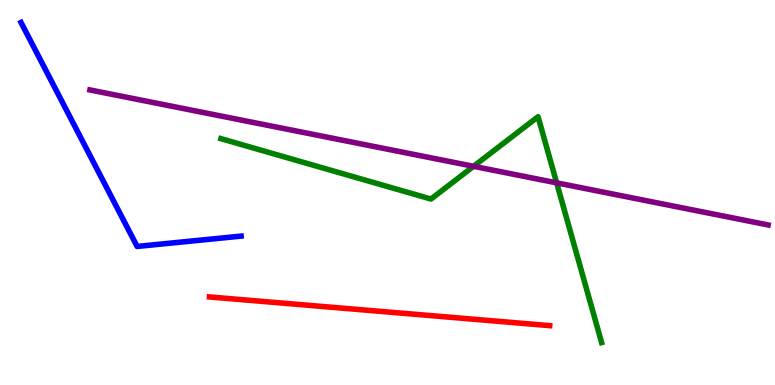[{'lines': ['blue', 'red'], 'intersections': []}, {'lines': ['green', 'red'], 'intersections': []}, {'lines': ['purple', 'red'], 'intersections': []}, {'lines': ['blue', 'green'], 'intersections': []}, {'lines': ['blue', 'purple'], 'intersections': []}, {'lines': ['green', 'purple'], 'intersections': [{'x': 6.11, 'y': 5.68}, {'x': 7.18, 'y': 5.25}]}]